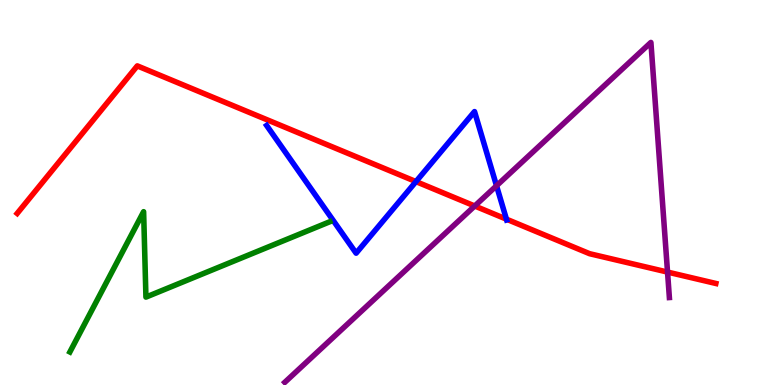[{'lines': ['blue', 'red'], 'intersections': [{'x': 5.37, 'y': 5.28}, {'x': 6.53, 'y': 4.31}]}, {'lines': ['green', 'red'], 'intersections': []}, {'lines': ['purple', 'red'], 'intersections': [{'x': 6.13, 'y': 4.65}, {'x': 8.61, 'y': 2.93}]}, {'lines': ['blue', 'green'], 'intersections': []}, {'lines': ['blue', 'purple'], 'intersections': [{'x': 6.41, 'y': 5.18}]}, {'lines': ['green', 'purple'], 'intersections': []}]